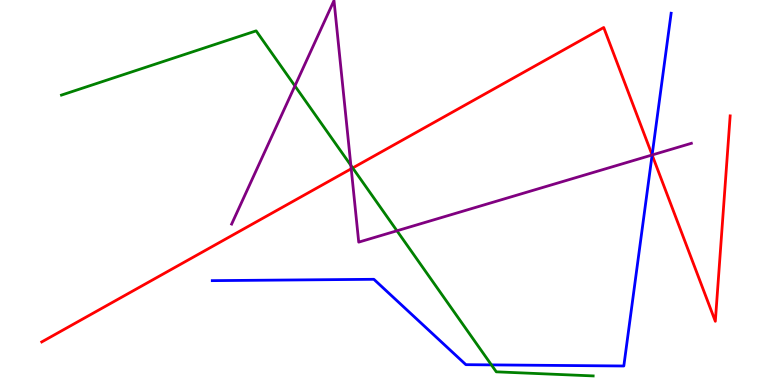[{'lines': ['blue', 'red'], 'intersections': [{'x': 8.41, 'y': 5.98}]}, {'lines': ['green', 'red'], 'intersections': [{'x': 4.55, 'y': 5.64}]}, {'lines': ['purple', 'red'], 'intersections': [{'x': 4.53, 'y': 5.62}, {'x': 8.41, 'y': 5.97}]}, {'lines': ['blue', 'green'], 'intersections': [{'x': 6.34, 'y': 0.523}]}, {'lines': ['blue', 'purple'], 'intersections': [{'x': 8.41, 'y': 5.97}]}, {'lines': ['green', 'purple'], 'intersections': [{'x': 3.81, 'y': 7.77}, {'x': 4.53, 'y': 5.71}, {'x': 5.12, 'y': 4.01}]}]